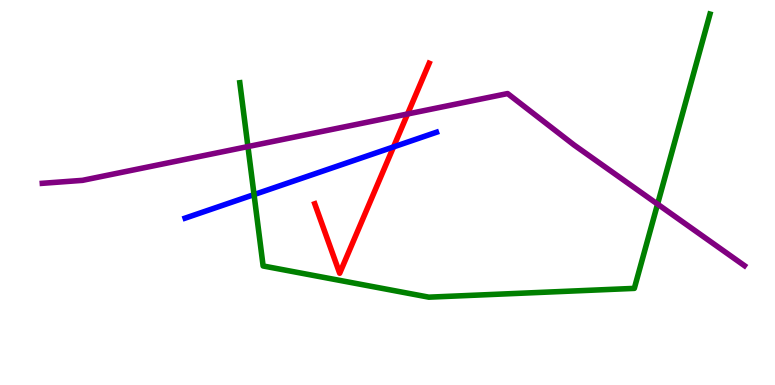[{'lines': ['blue', 'red'], 'intersections': [{'x': 5.08, 'y': 6.18}]}, {'lines': ['green', 'red'], 'intersections': []}, {'lines': ['purple', 'red'], 'intersections': [{'x': 5.26, 'y': 7.04}]}, {'lines': ['blue', 'green'], 'intersections': [{'x': 3.28, 'y': 4.95}]}, {'lines': ['blue', 'purple'], 'intersections': []}, {'lines': ['green', 'purple'], 'intersections': [{'x': 3.2, 'y': 6.19}, {'x': 8.48, 'y': 4.7}]}]